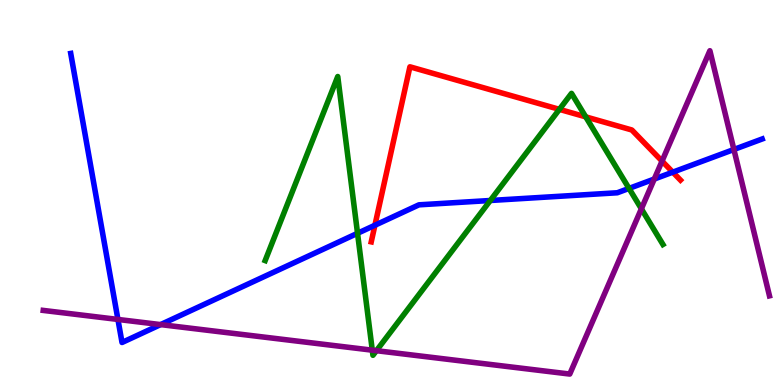[{'lines': ['blue', 'red'], 'intersections': [{'x': 4.84, 'y': 4.15}, {'x': 8.68, 'y': 5.53}]}, {'lines': ['green', 'red'], 'intersections': [{'x': 7.22, 'y': 7.16}, {'x': 7.56, 'y': 6.96}]}, {'lines': ['purple', 'red'], 'intersections': [{'x': 8.54, 'y': 5.82}]}, {'lines': ['blue', 'green'], 'intersections': [{'x': 4.61, 'y': 3.94}, {'x': 6.33, 'y': 4.79}, {'x': 8.12, 'y': 5.11}]}, {'lines': ['blue', 'purple'], 'intersections': [{'x': 1.52, 'y': 1.7}, {'x': 2.07, 'y': 1.57}, {'x': 8.44, 'y': 5.35}, {'x': 9.47, 'y': 6.12}]}, {'lines': ['green', 'purple'], 'intersections': [{'x': 4.8, 'y': 0.904}, {'x': 4.86, 'y': 0.891}, {'x': 8.28, 'y': 4.58}]}]